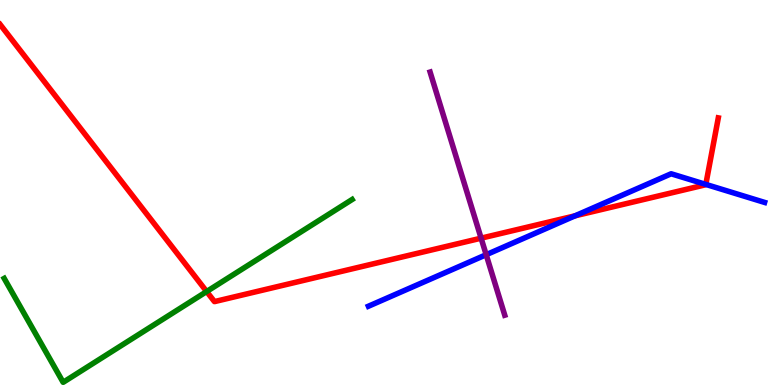[{'lines': ['blue', 'red'], 'intersections': [{'x': 7.42, 'y': 4.39}, {'x': 9.11, 'y': 5.21}]}, {'lines': ['green', 'red'], 'intersections': [{'x': 2.67, 'y': 2.43}]}, {'lines': ['purple', 'red'], 'intersections': [{'x': 6.21, 'y': 3.81}]}, {'lines': ['blue', 'green'], 'intersections': []}, {'lines': ['blue', 'purple'], 'intersections': [{'x': 6.27, 'y': 3.38}]}, {'lines': ['green', 'purple'], 'intersections': []}]